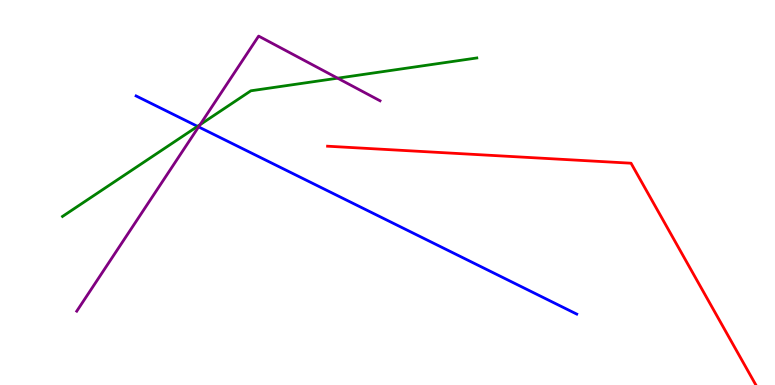[{'lines': ['blue', 'red'], 'intersections': []}, {'lines': ['green', 'red'], 'intersections': []}, {'lines': ['purple', 'red'], 'intersections': []}, {'lines': ['blue', 'green'], 'intersections': [{'x': 2.55, 'y': 6.72}]}, {'lines': ['blue', 'purple'], 'intersections': [{'x': 2.56, 'y': 6.7}]}, {'lines': ['green', 'purple'], 'intersections': [{'x': 2.58, 'y': 6.76}, {'x': 4.36, 'y': 7.97}]}]